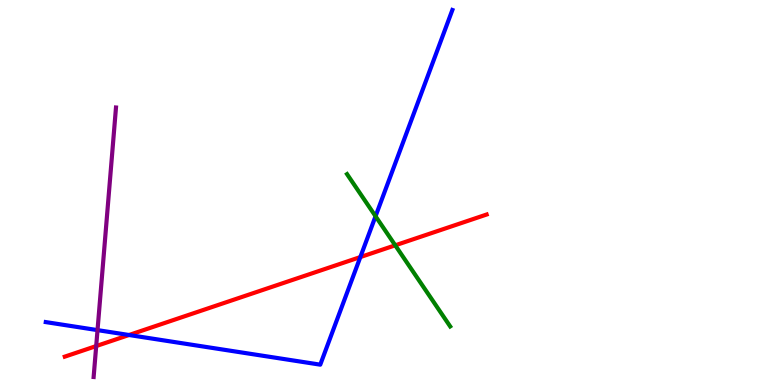[{'lines': ['blue', 'red'], 'intersections': [{'x': 1.66, 'y': 1.3}, {'x': 4.65, 'y': 3.32}]}, {'lines': ['green', 'red'], 'intersections': [{'x': 5.1, 'y': 3.63}]}, {'lines': ['purple', 'red'], 'intersections': [{'x': 1.24, 'y': 1.01}]}, {'lines': ['blue', 'green'], 'intersections': [{'x': 4.85, 'y': 4.38}]}, {'lines': ['blue', 'purple'], 'intersections': [{'x': 1.26, 'y': 1.43}]}, {'lines': ['green', 'purple'], 'intersections': []}]